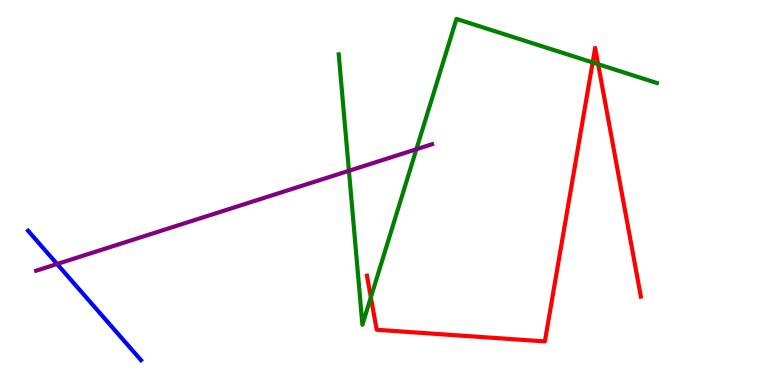[{'lines': ['blue', 'red'], 'intersections': []}, {'lines': ['green', 'red'], 'intersections': [{'x': 4.79, 'y': 2.28}, {'x': 7.65, 'y': 8.38}, {'x': 7.72, 'y': 8.33}]}, {'lines': ['purple', 'red'], 'intersections': []}, {'lines': ['blue', 'green'], 'intersections': []}, {'lines': ['blue', 'purple'], 'intersections': [{'x': 0.737, 'y': 3.14}]}, {'lines': ['green', 'purple'], 'intersections': [{'x': 4.5, 'y': 5.56}, {'x': 5.37, 'y': 6.12}]}]